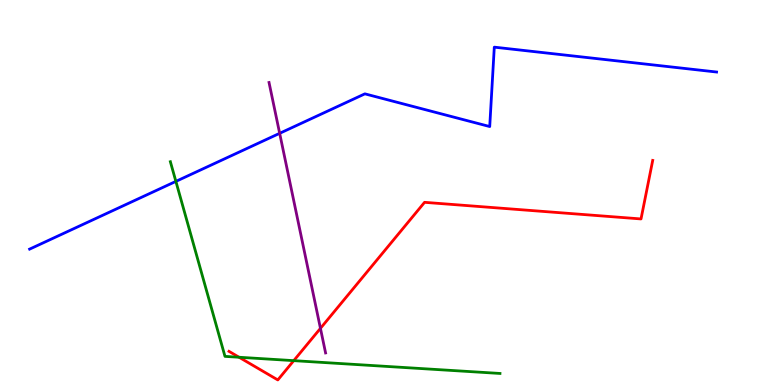[{'lines': ['blue', 'red'], 'intersections': []}, {'lines': ['green', 'red'], 'intersections': [{'x': 3.08, 'y': 0.721}, {'x': 3.79, 'y': 0.632}]}, {'lines': ['purple', 'red'], 'intersections': [{'x': 4.13, 'y': 1.47}]}, {'lines': ['blue', 'green'], 'intersections': [{'x': 2.27, 'y': 5.29}]}, {'lines': ['blue', 'purple'], 'intersections': [{'x': 3.61, 'y': 6.54}]}, {'lines': ['green', 'purple'], 'intersections': []}]